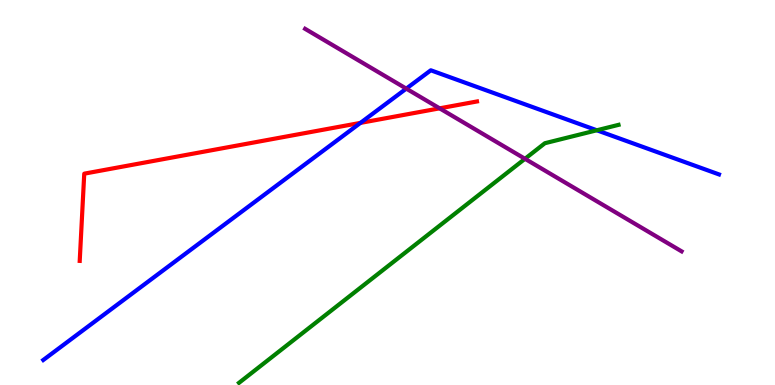[{'lines': ['blue', 'red'], 'intersections': [{'x': 4.65, 'y': 6.81}]}, {'lines': ['green', 'red'], 'intersections': []}, {'lines': ['purple', 'red'], 'intersections': [{'x': 5.67, 'y': 7.19}]}, {'lines': ['blue', 'green'], 'intersections': [{'x': 7.7, 'y': 6.62}]}, {'lines': ['blue', 'purple'], 'intersections': [{'x': 5.24, 'y': 7.7}]}, {'lines': ['green', 'purple'], 'intersections': [{'x': 6.77, 'y': 5.88}]}]